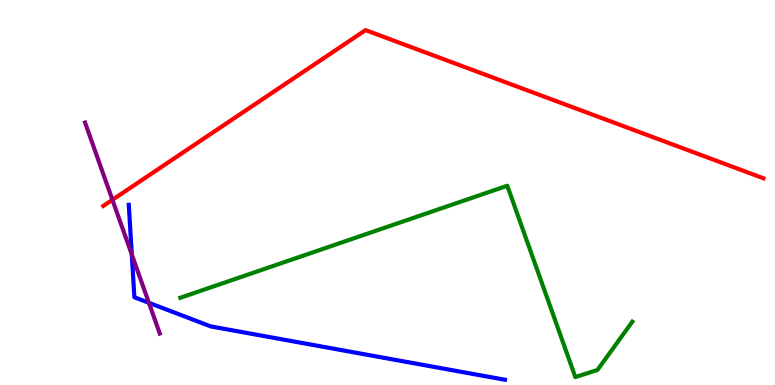[{'lines': ['blue', 'red'], 'intersections': []}, {'lines': ['green', 'red'], 'intersections': []}, {'lines': ['purple', 'red'], 'intersections': [{'x': 1.45, 'y': 4.81}]}, {'lines': ['blue', 'green'], 'intersections': []}, {'lines': ['blue', 'purple'], 'intersections': [{'x': 1.7, 'y': 3.39}, {'x': 1.92, 'y': 2.14}]}, {'lines': ['green', 'purple'], 'intersections': []}]